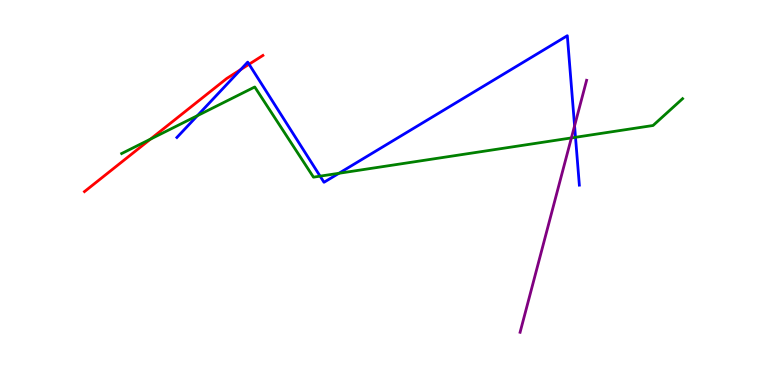[{'lines': ['blue', 'red'], 'intersections': [{'x': 3.11, 'y': 8.19}, {'x': 3.21, 'y': 8.33}]}, {'lines': ['green', 'red'], 'intersections': [{'x': 1.94, 'y': 6.39}]}, {'lines': ['purple', 'red'], 'intersections': []}, {'lines': ['blue', 'green'], 'intersections': [{'x': 2.55, 'y': 7.0}, {'x': 4.13, 'y': 5.42}, {'x': 4.37, 'y': 5.5}, {'x': 7.43, 'y': 6.43}]}, {'lines': ['blue', 'purple'], 'intersections': [{'x': 7.41, 'y': 6.73}]}, {'lines': ['green', 'purple'], 'intersections': [{'x': 7.37, 'y': 6.42}]}]